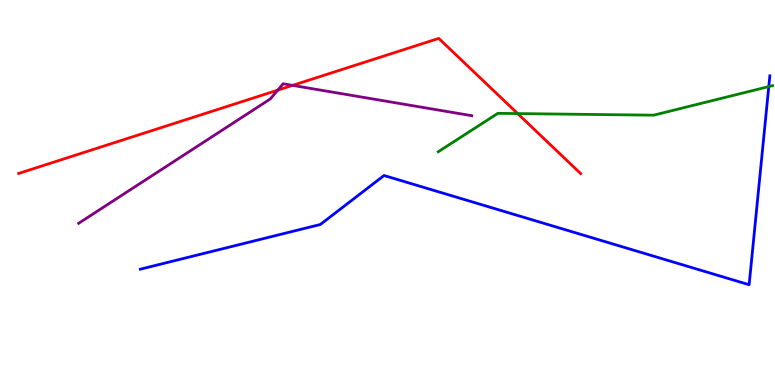[{'lines': ['blue', 'red'], 'intersections': []}, {'lines': ['green', 'red'], 'intersections': [{'x': 6.68, 'y': 7.05}]}, {'lines': ['purple', 'red'], 'intersections': [{'x': 3.58, 'y': 7.66}, {'x': 3.78, 'y': 7.78}]}, {'lines': ['blue', 'green'], 'intersections': [{'x': 9.92, 'y': 7.75}]}, {'lines': ['blue', 'purple'], 'intersections': []}, {'lines': ['green', 'purple'], 'intersections': []}]